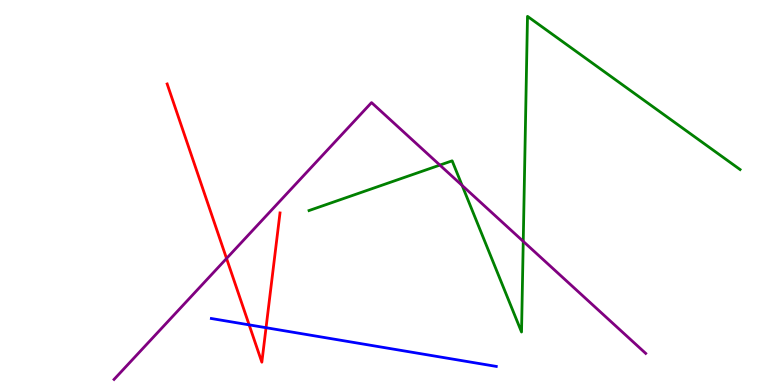[{'lines': ['blue', 'red'], 'intersections': [{'x': 3.21, 'y': 1.56}, {'x': 3.43, 'y': 1.49}]}, {'lines': ['green', 'red'], 'intersections': []}, {'lines': ['purple', 'red'], 'intersections': [{'x': 2.92, 'y': 3.29}]}, {'lines': ['blue', 'green'], 'intersections': []}, {'lines': ['blue', 'purple'], 'intersections': []}, {'lines': ['green', 'purple'], 'intersections': [{'x': 5.68, 'y': 5.71}, {'x': 5.96, 'y': 5.18}, {'x': 6.75, 'y': 3.73}]}]